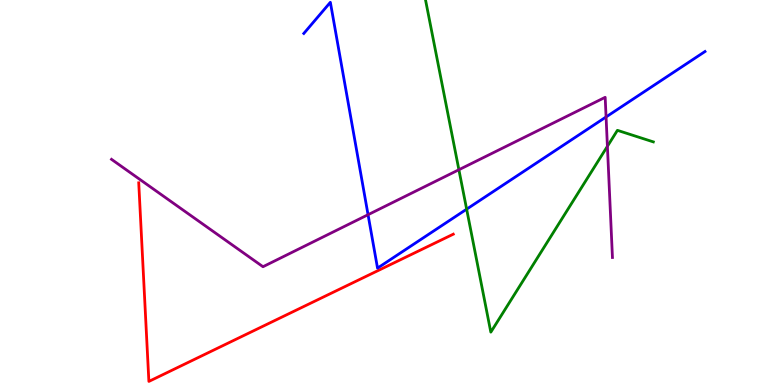[{'lines': ['blue', 'red'], 'intersections': []}, {'lines': ['green', 'red'], 'intersections': []}, {'lines': ['purple', 'red'], 'intersections': []}, {'lines': ['blue', 'green'], 'intersections': [{'x': 6.02, 'y': 4.57}]}, {'lines': ['blue', 'purple'], 'intersections': [{'x': 4.75, 'y': 4.42}, {'x': 7.82, 'y': 6.96}]}, {'lines': ['green', 'purple'], 'intersections': [{'x': 5.92, 'y': 5.59}, {'x': 7.84, 'y': 6.2}]}]